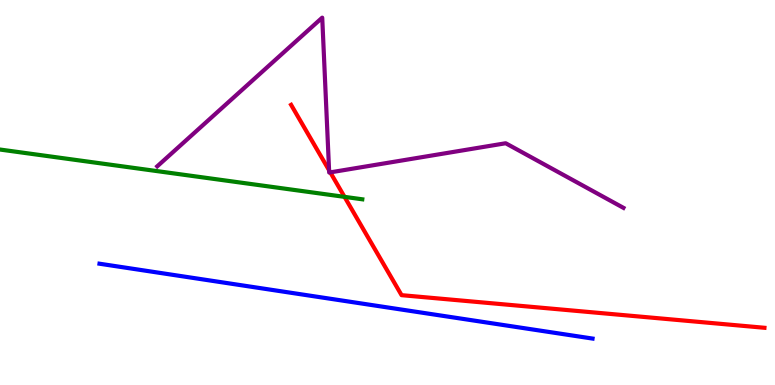[{'lines': ['blue', 'red'], 'intersections': []}, {'lines': ['green', 'red'], 'intersections': [{'x': 4.45, 'y': 4.89}]}, {'lines': ['purple', 'red'], 'intersections': [{'x': 4.25, 'y': 5.58}, {'x': 4.26, 'y': 5.52}]}, {'lines': ['blue', 'green'], 'intersections': []}, {'lines': ['blue', 'purple'], 'intersections': []}, {'lines': ['green', 'purple'], 'intersections': []}]